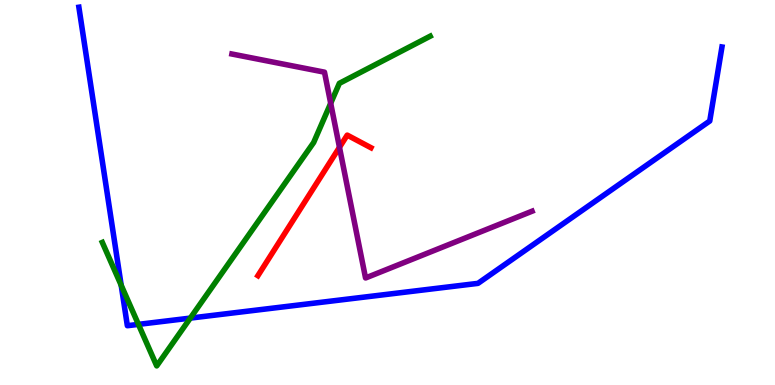[{'lines': ['blue', 'red'], 'intersections': []}, {'lines': ['green', 'red'], 'intersections': []}, {'lines': ['purple', 'red'], 'intersections': [{'x': 4.38, 'y': 6.17}]}, {'lines': ['blue', 'green'], 'intersections': [{'x': 1.56, 'y': 2.59}, {'x': 1.79, 'y': 1.57}, {'x': 2.46, 'y': 1.74}]}, {'lines': ['blue', 'purple'], 'intersections': []}, {'lines': ['green', 'purple'], 'intersections': [{'x': 4.27, 'y': 7.32}]}]